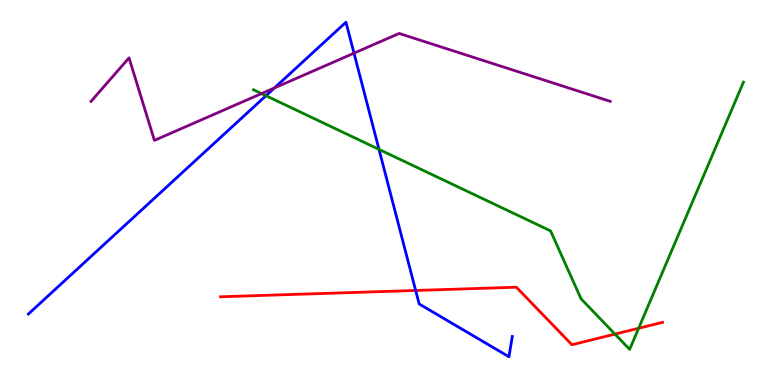[{'lines': ['blue', 'red'], 'intersections': [{'x': 5.36, 'y': 2.46}]}, {'lines': ['green', 'red'], 'intersections': [{'x': 7.93, 'y': 1.32}, {'x': 8.24, 'y': 1.47}]}, {'lines': ['purple', 'red'], 'intersections': []}, {'lines': ['blue', 'green'], 'intersections': [{'x': 3.43, 'y': 7.51}, {'x': 4.89, 'y': 6.12}]}, {'lines': ['blue', 'purple'], 'intersections': [{'x': 3.54, 'y': 7.72}, {'x': 4.57, 'y': 8.62}]}, {'lines': ['green', 'purple'], 'intersections': [{'x': 3.37, 'y': 7.57}]}]